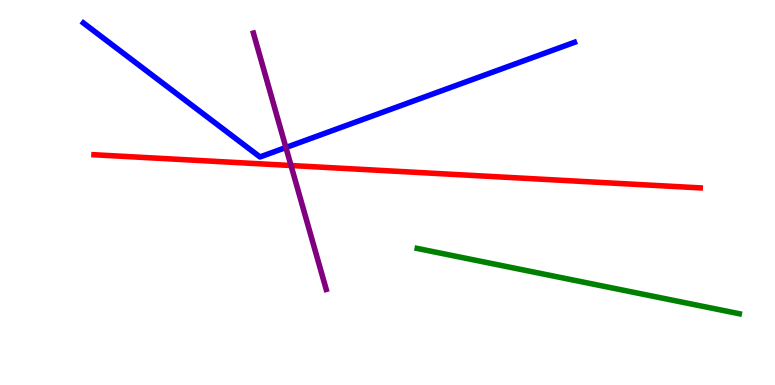[{'lines': ['blue', 'red'], 'intersections': []}, {'lines': ['green', 'red'], 'intersections': []}, {'lines': ['purple', 'red'], 'intersections': [{'x': 3.76, 'y': 5.7}]}, {'lines': ['blue', 'green'], 'intersections': []}, {'lines': ['blue', 'purple'], 'intersections': [{'x': 3.69, 'y': 6.17}]}, {'lines': ['green', 'purple'], 'intersections': []}]